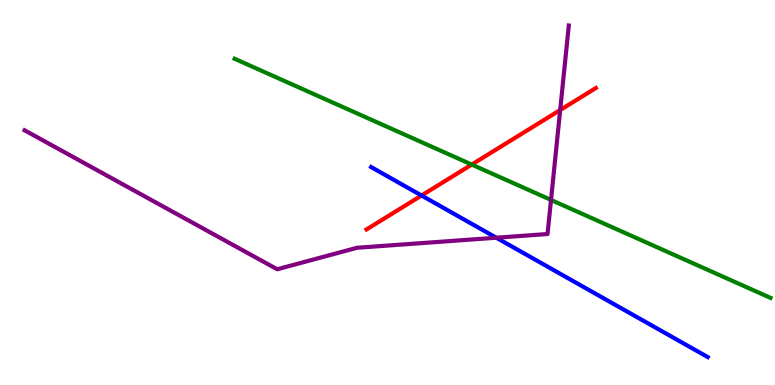[{'lines': ['blue', 'red'], 'intersections': [{'x': 5.44, 'y': 4.92}]}, {'lines': ['green', 'red'], 'intersections': [{'x': 6.09, 'y': 5.73}]}, {'lines': ['purple', 'red'], 'intersections': [{'x': 7.23, 'y': 7.14}]}, {'lines': ['blue', 'green'], 'intersections': []}, {'lines': ['blue', 'purple'], 'intersections': [{'x': 6.4, 'y': 3.83}]}, {'lines': ['green', 'purple'], 'intersections': [{'x': 7.11, 'y': 4.81}]}]